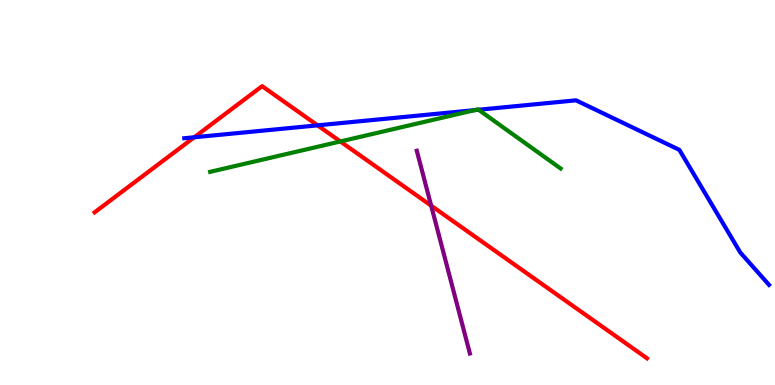[{'lines': ['blue', 'red'], 'intersections': [{'x': 2.51, 'y': 6.43}, {'x': 4.1, 'y': 6.74}]}, {'lines': ['green', 'red'], 'intersections': [{'x': 4.39, 'y': 6.33}]}, {'lines': ['purple', 'red'], 'intersections': [{'x': 5.56, 'y': 4.66}]}, {'lines': ['blue', 'green'], 'intersections': [{'x': 6.13, 'y': 7.14}, {'x': 6.18, 'y': 7.15}]}, {'lines': ['blue', 'purple'], 'intersections': []}, {'lines': ['green', 'purple'], 'intersections': []}]